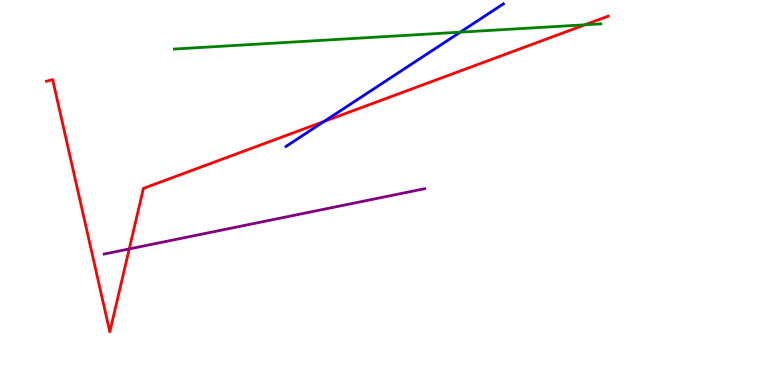[{'lines': ['blue', 'red'], 'intersections': [{'x': 4.18, 'y': 6.85}]}, {'lines': ['green', 'red'], 'intersections': [{'x': 7.55, 'y': 9.36}]}, {'lines': ['purple', 'red'], 'intersections': [{'x': 1.67, 'y': 3.53}]}, {'lines': ['blue', 'green'], 'intersections': [{'x': 5.94, 'y': 9.16}]}, {'lines': ['blue', 'purple'], 'intersections': []}, {'lines': ['green', 'purple'], 'intersections': []}]